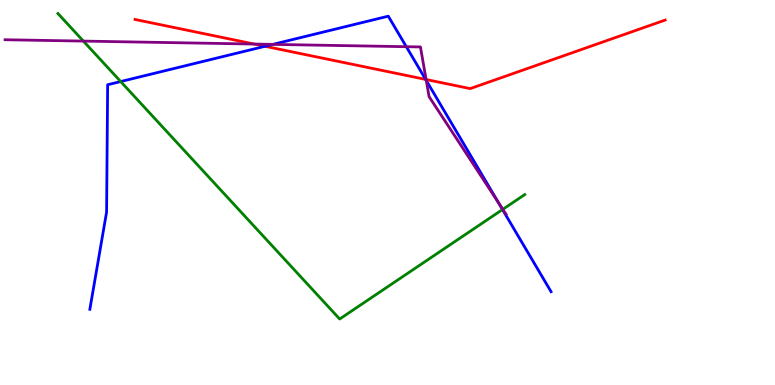[{'lines': ['blue', 'red'], 'intersections': [{'x': 3.42, 'y': 8.8}, {'x': 5.49, 'y': 7.94}]}, {'lines': ['green', 'red'], 'intersections': []}, {'lines': ['purple', 'red'], 'intersections': [{'x': 3.28, 'y': 8.86}, {'x': 5.5, 'y': 7.93}]}, {'lines': ['blue', 'green'], 'intersections': [{'x': 1.56, 'y': 7.88}, {'x': 6.48, 'y': 4.56}]}, {'lines': ['blue', 'purple'], 'intersections': [{'x': 3.52, 'y': 8.85}, {'x': 5.24, 'y': 8.79}, {'x': 5.5, 'y': 7.91}, {'x': 6.43, 'y': 4.74}]}, {'lines': ['green', 'purple'], 'intersections': [{'x': 1.08, 'y': 8.93}, {'x': 6.49, 'y': 4.56}]}]